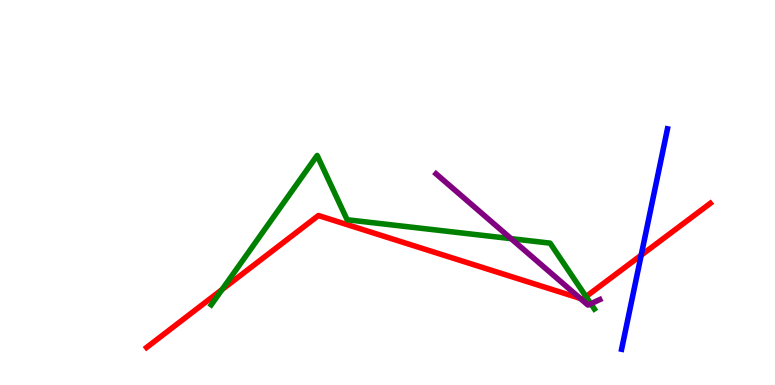[{'lines': ['blue', 'red'], 'intersections': [{'x': 8.27, 'y': 3.37}]}, {'lines': ['green', 'red'], 'intersections': [{'x': 2.87, 'y': 2.48}, {'x': 7.56, 'y': 2.3}]}, {'lines': ['purple', 'red'], 'intersections': [{'x': 7.49, 'y': 2.25}]}, {'lines': ['blue', 'green'], 'intersections': []}, {'lines': ['blue', 'purple'], 'intersections': []}, {'lines': ['green', 'purple'], 'intersections': [{'x': 6.59, 'y': 3.8}, {'x': 7.62, 'y': 2.11}]}]